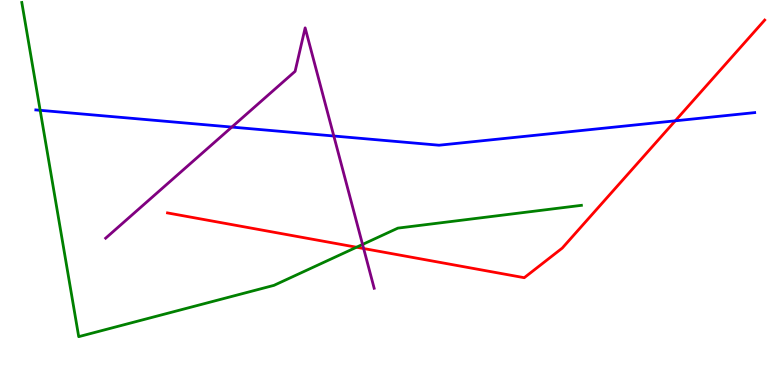[{'lines': ['blue', 'red'], 'intersections': [{'x': 8.71, 'y': 6.86}]}, {'lines': ['green', 'red'], 'intersections': [{'x': 4.6, 'y': 3.58}]}, {'lines': ['purple', 'red'], 'intersections': [{'x': 4.69, 'y': 3.54}]}, {'lines': ['blue', 'green'], 'intersections': [{'x': 0.518, 'y': 7.13}]}, {'lines': ['blue', 'purple'], 'intersections': [{'x': 2.99, 'y': 6.7}, {'x': 4.31, 'y': 6.47}]}, {'lines': ['green', 'purple'], 'intersections': [{'x': 4.68, 'y': 3.65}]}]